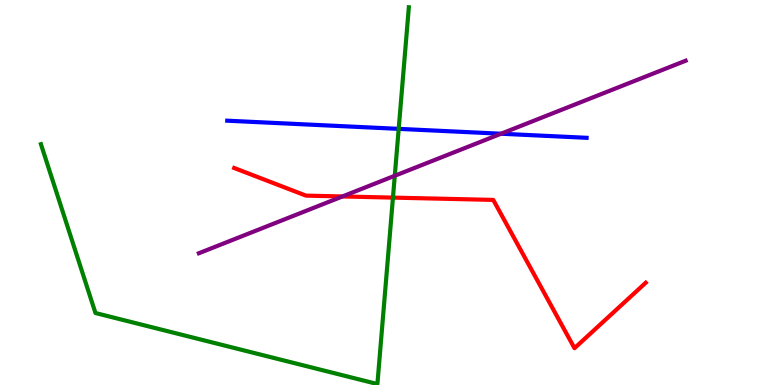[{'lines': ['blue', 'red'], 'intersections': []}, {'lines': ['green', 'red'], 'intersections': [{'x': 5.07, 'y': 4.87}]}, {'lines': ['purple', 'red'], 'intersections': [{'x': 4.42, 'y': 4.9}]}, {'lines': ['blue', 'green'], 'intersections': [{'x': 5.14, 'y': 6.65}]}, {'lines': ['blue', 'purple'], 'intersections': [{'x': 6.47, 'y': 6.53}]}, {'lines': ['green', 'purple'], 'intersections': [{'x': 5.09, 'y': 5.43}]}]